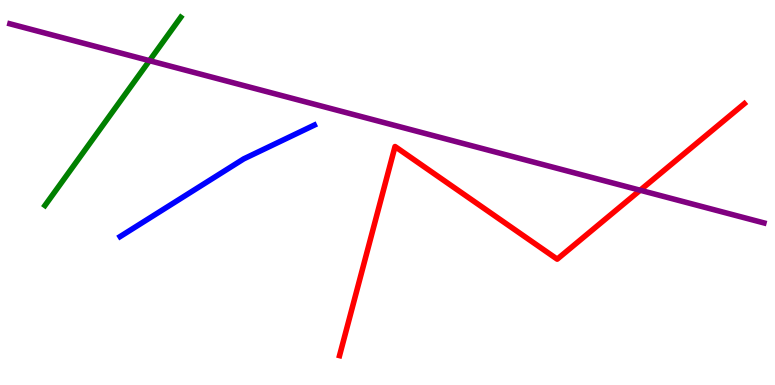[{'lines': ['blue', 'red'], 'intersections': []}, {'lines': ['green', 'red'], 'intersections': []}, {'lines': ['purple', 'red'], 'intersections': [{'x': 8.26, 'y': 5.06}]}, {'lines': ['blue', 'green'], 'intersections': []}, {'lines': ['blue', 'purple'], 'intersections': []}, {'lines': ['green', 'purple'], 'intersections': [{'x': 1.93, 'y': 8.42}]}]